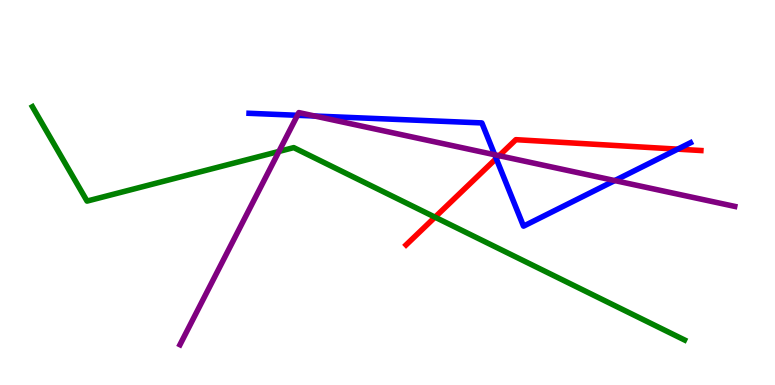[{'lines': ['blue', 'red'], 'intersections': [{'x': 6.4, 'y': 5.88}, {'x': 8.74, 'y': 6.13}]}, {'lines': ['green', 'red'], 'intersections': [{'x': 5.61, 'y': 4.36}]}, {'lines': ['purple', 'red'], 'intersections': [{'x': 6.44, 'y': 5.96}]}, {'lines': ['blue', 'green'], 'intersections': []}, {'lines': ['blue', 'purple'], 'intersections': [{'x': 3.84, 'y': 7.01}, {'x': 4.06, 'y': 6.99}, {'x': 6.38, 'y': 5.98}, {'x': 7.93, 'y': 5.31}]}, {'lines': ['green', 'purple'], 'intersections': [{'x': 3.6, 'y': 6.07}]}]